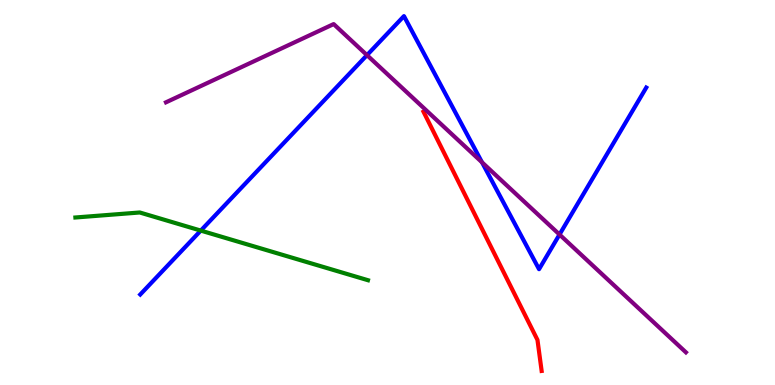[{'lines': ['blue', 'red'], 'intersections': []}, {'lines': ['green', 'red'], 'intersections': []}, {'lines': ['purple', 'red'], 'intersections': []}, {'lines': ['blue', 'green'], 'intersections': [{'x': 2.59, 'y': 4.01}]}, {'lines': ['blue', 'purple'], 'intersections': [{'x': 4.74, 'y': 8.57}, {'x': 6.22, 'y': 5.78}, {'x': 7.22, 'y': 3.91}]}, {'lines': ['green', 'purple'], 'intersections': []}]